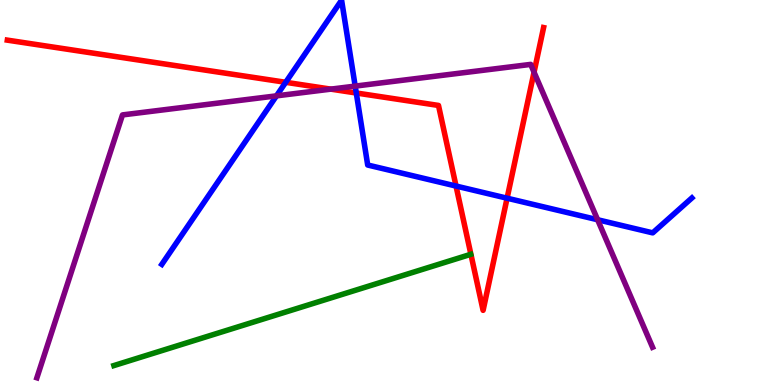[{'lines': ['blue', 'red'], 'intersections': [{'x': 3.69, 'y': 7.86}, {'x': 4.6, 'y': 7.58}, {'x': 5.88, 'y': 5.17}, {'x': 6.54, 'y': 4.85}]}, {'lines': ['green', 'red'], 'intersections': []}, {'lines': ['purple', 'red'], 'intersections': [{'x': 4.27, 'y': 7.68}, {'x': 6.89, 'y': 8.13}]}, {'lines': ['blue', 'green'], 'intersections': []}, {'lines': ['blue', 'purple'], 'intersections': [{'x': 3.57, 'y': 7.51}, {'x': 4.58, 'y': 7.76}, {'x': 7.71, 'y': 4.29}]}, {'lines': ['green', 'purple'], 'intersections': []}]